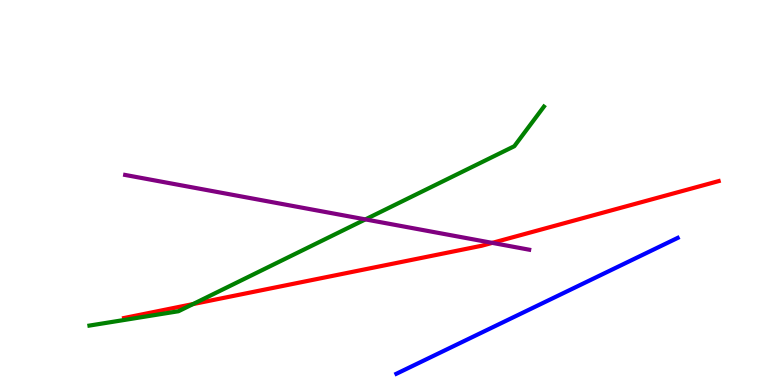[{'lines': ['blue', 'red'], 'intersections': []}, {'lines': ['green', 'red'], 'intersections': [{'x': 2.49, 'y': 2.1}]}, {'lines': ['purple', 'red'], 'intersections': [{'x': 6.35, 'y': 3.69}]}, {'lines': ['blue', 'green'], 'intersections': []}, {'lines': ['blue', 'purple'], 'intersections': []}, {'lines': ['green', 'purple'], 'intersections': [{'x': 4.71, 'y': 4.3}]}]